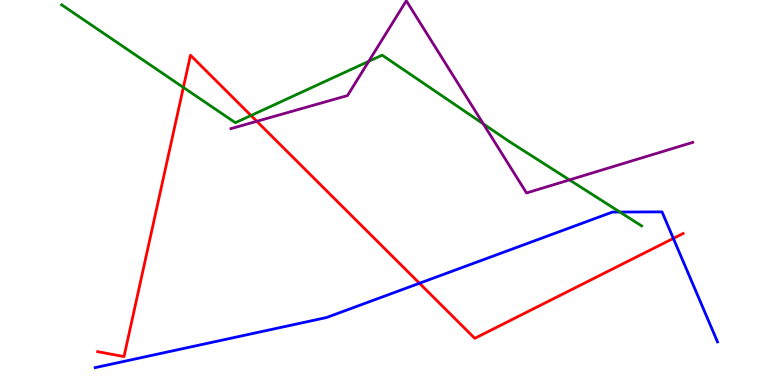[{'lines': ['blue', 'red'], 'intersections': [{'x': 5.41, 'y': 2.64}, {'x': 8.69, 'y': 3.81}]}, {'lines': ['green', 'red'], 'intersections': [{'x': 2.37, 'y': 7.73}, {'x': 3.24, 'y': 7.0}]}, {'lines': ['purple', 'red'], 'intersections': [{'x': 3.31, 'y': 6.85}]}, {'lines': ['blue', 'green'], 'intersections': [{'x': 8.0, 'y': 4.49}]}, {'lines': ['blue', 'purple'], 'intersections': []}, {'lines': ['green', 'purple'], 'intersections': [{'x': 4.76, 'y': 8.41}, {'x': 6.24, 'y': 6.78}, {'x': 7.35, 'y': 5.33}]}]